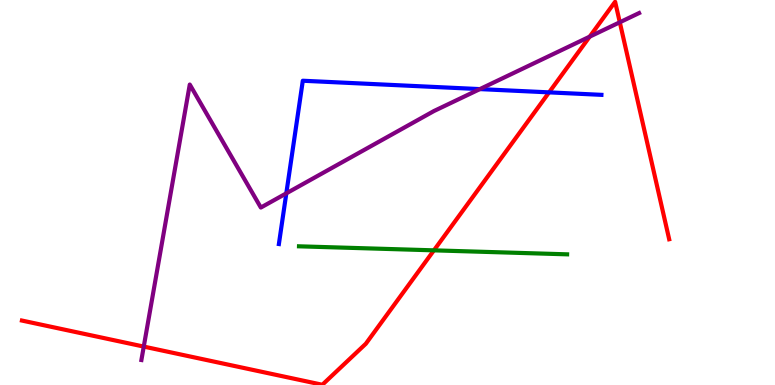[{'lines': ['blue', 'red'], 'intersections': [{'x': 7.08, 'y': 7.6}]}, {'lines': ['green', 'red'], 'intersections': [{'x': 5.6, 'y': 3.5}]}, {'lines': ['purple', 'red'], 'intersections': [{'x': 1.85, 'y': 0.998}, {'x': 7.61, 'y': 9.05}, {'x': 8.0, 'y': 9.42}]}, {'lines': ['blue', 'green'], 'intersections': []}, {'lines': ['blue', 'purple'], 'intersections': [{'x': 3.69, 'y': 4.98}, {'x': 6.19, 'y': 7.69}]}, {'lines': ['green', 'purple'], 'intersections': []}]